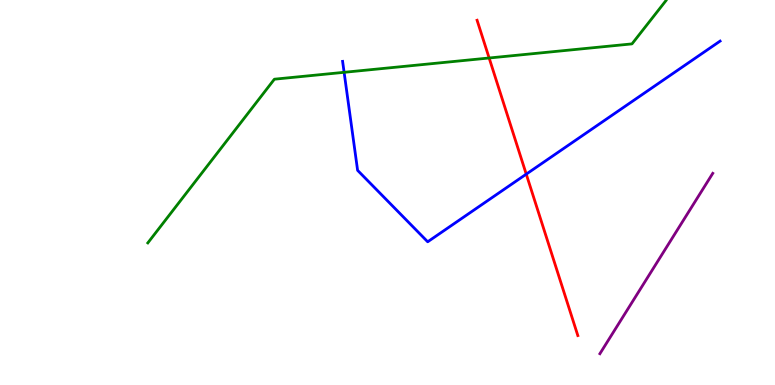[{'lines': ['blue', 'red'], 'intersections': [{'x': 6.79, 'y': 5.48}]}, {'lines': ['green', 'red'], 'intersections': [{'x': 6.31, 'y': 8.49}]}, {'lines': ['purple', 'red'], 'intersections': []}, {'lines': ['blue', 'green'], 'intersections': [{'x': 4.44, 'y': 8.12}]}, {'lines': ['blue', 'purple'], 'intersections': []}, {'lines': ['green', 'purple'], 'intersections': []}]